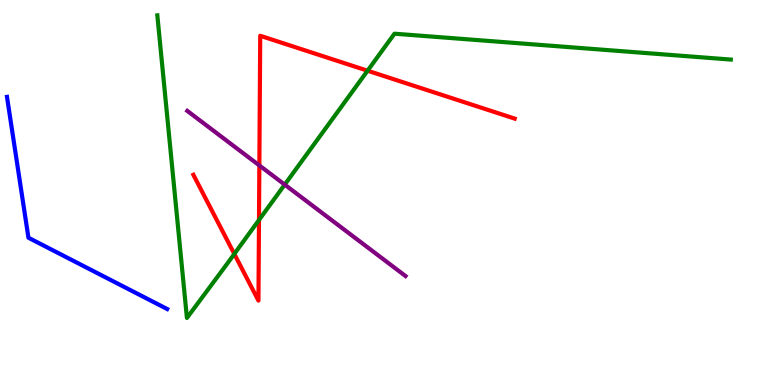[{'lines': ['blue', 'red'], 'intersections': []}, {'lines': ['green', 'red'], 'intersections': [{'x': 3.02, 'y': 3.4}, {'x': 3.34, 'y': 4.29}, {'x': 4.74, 'y': 8.16}]}, {'lines': ['purple', 'red'], 'intersections': [{'x': 3.35, 'y': 5.7}]}, {'lines': ['blue', 'green'], 'intersections': []}, {'lines': ['blue', 'purple'], 'intersections': []}, {'lines': ['green', 'purple'], 'intersections': [{'x': 3.67, 'y': 5.2}]}]